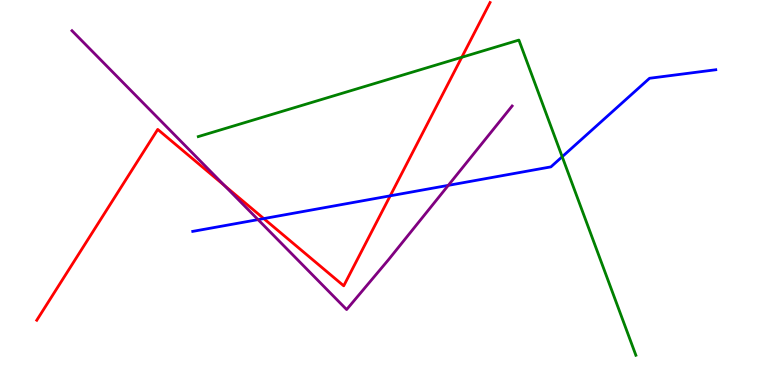[{'lines': ['blue', 'red'], 'intersections': [{'x': 3.4, 'y': 4.32}, {'x': 5.03, 'y': 4.91}]}, {'lines': ['green', 'red'], 'intersections': [{'x': 5.96, 'y': 8.51}]}, {'lines': ['purple', 'red'], 'intersections': [{'x': 2.9, 'y': 5.18}]}, {'lines': ['blue', 'green'], 'intersections': [{'x': 7.25, 'y': 5.93}]}, {'lines': ['blue', 'purple'], 'intersections': [{'x': 3.33, 'y': 4.3}, {'x': 5.78, 'y': 5.19}]}, {'lines': ['green', 'purple'], 'intersections': []}]